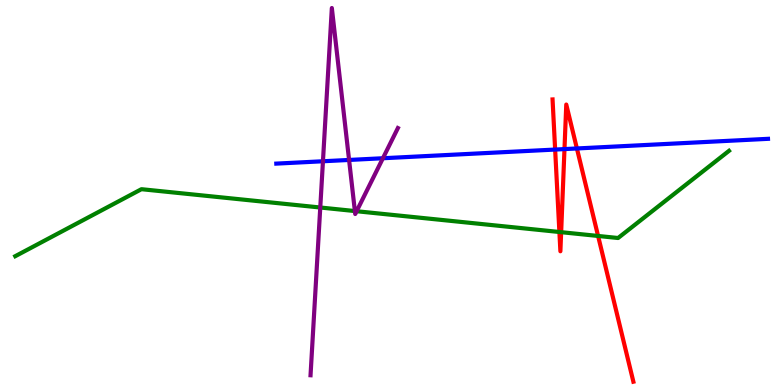[{'lines': ['blue', 'red'], 'intersections': [{'x': 7.16, 'y': 6.12}, {'x': 7.28, 'y': 6.13}, {'x': 7.44, 'y': 6.14}]}, {'lines': ['green', 'red'], 'intersections': [{'x': 7.22, 'y': 3.97}, {'x': 7.24, 'y': 3.97}, {'x': 7.72, 'y': 3.87}]}, {'lines': ['purple', 'red'], 'intersections': []}, {'lines': ['blue', 'green'], 'intersections': []}, {'lines': ['blue', 'purple'], 'intersections': [{'x': 4.17, 'y': 5.81}, {'x': 4.5, 'y': 5.85}, {'x': 4.94, 'y': 5.89}]}, {'lines': ['green', 'purple'], 'intersections': [{'x': 4.13, 'y': 4.61}, {'x': 4.58, 'y': 4.52}, {'x': 4.6, 'y': 4.51}]}]